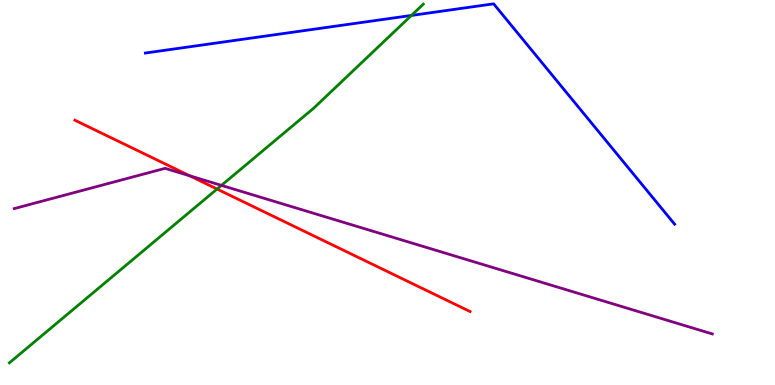[{'lines': ['blue', 'red'], 'intersections': []}, {'lines': ['green', 'red'], 'intersections': [{'x': 2.8, 'y': 5.09}]}, {'lines': ['purple', 'red'], 'intersections': [{'x': 2.45, 'y': 5.43}]}, {'lines': ['blue', 'green'], 'intersections': [{'x': 5.31, 'y': 9.6}]}, {'lines': ['blue', 'purple'], 'intersections': []}, {'lines': ['green', 'purple'], 'intersections': [{'x': 2.86, 'y': 5.18}]}]